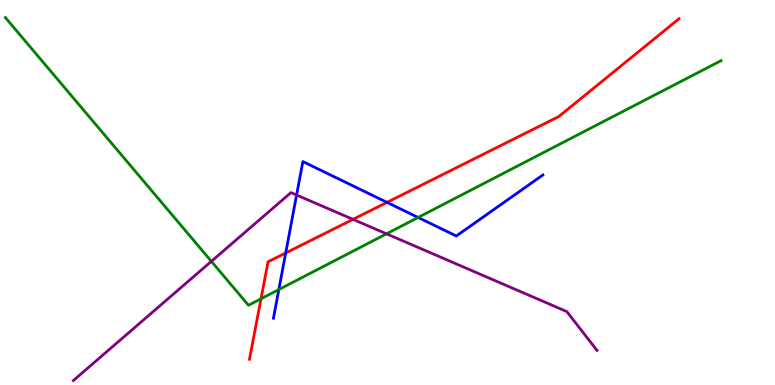[{'lines': ['blue', 'red'], 'intersections': [{'x': 3.69, 'y': 3.43}, {'x': 4.99, 'y': 4.74}]}, {'lines': ['green', 'red'], 'intersections': [{'x': 3.37, 'y': 2.24}]}, {'lines': ['purple', 'red'], 'intersections': [{'x': 4.55, 'y': 4.3}]}, {'lines': ['blue', 'green'], 'intersections': [{'x': 3.6, 'y': 2.48}, {'x': 5.4, 'y': 4.35}]}, {'lines': ['blue', 'purple'], 'intersections': [{'x': 3.83, 'y': 4.93}]}, {'lines': ['green', 'purple'], 'intersections': [{'x': 2.73, 'y': 3.21}, {'x': 4.99, 'y': 3.93}]}]